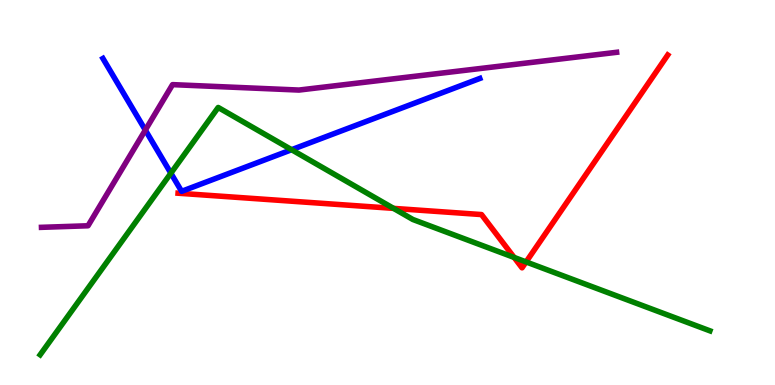[{'lines': ['blue', 'red'], 'intersections': []}, {'lines': ['green', 'red'], 'intersections': [{'x': 5.08, 'y': 4.59}, {'x': 6.63, 'y': 3.31}, {'x': 6.79, 'y': 3.2}]}, {'lines': ['purple', 'red'], 'intersections': []}, {'lines': ['blue', 'green'], 'intersections': [{'x': 2.2, 'y': 5.5}, {'x': 3.76, 'y': 6.11}]}, {'lines': ['blue', 'purple'], 'intersections': [{'x': 1.88, 'y': 6.62}]}, {'lines': ['green', 'purple'], 'intersections': []}]